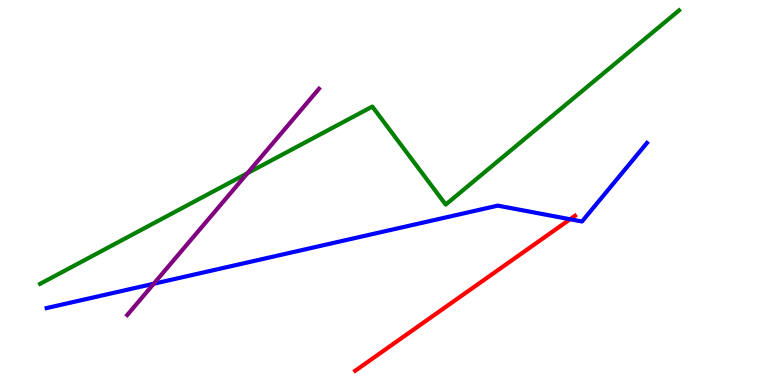[{'lines': ['blue', 'red'], 'intersections': [{'x': 7.36, 'y': 4.31}]}, {'lines': ['green', 'red'], 'intersections': []}, {'lines': ['purple', 'red'], 'intersections': []}, {'lines': ['blue', 'green'], 'intersections': []}, {'lines': ['blue', 'purple'], 'intersections': [{'x': 1.98, 'y': 2.63}]}, {'lines': ['green', 'purple'], 'intersections': [{'x': 3.19, 'y': 5.5}]}]